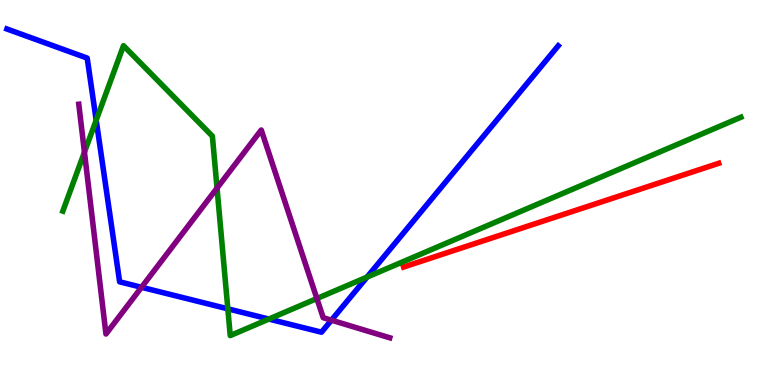[{'lines': ['blue', 'red'], 'intersections': []}, {'lines': ['green', 'red'], 'intersections': []}, {'lines': ['purple', 'red'], 'intersections': []}, {'lines': ['blue', 'green'], 'intersections': [{'x': 1.24, 'y': 6.88}, {'x': 2.94, 'y': 1.98}, {'x': 3.47, 'y': 1.71}, {'x': 4.74, 'y': 2.8}]}, {'lines': ['blue', 'purple'], 'intersections': [{'x': 1.83, 'y': 2.54}, {'x': 4.28, 'y': 1.68}]}, {'lines': ['green', 'purple'], 'intersections': [{'x': 1.09, 'y': 6.05}, {'x': 2.8, 'y': 5.11}, {'x': 4.09, 'y': 2.25}]}]